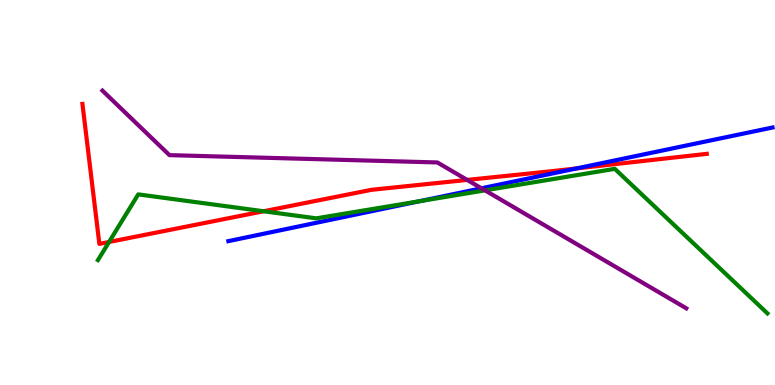[{'lines': ['blue', 'red'], 'intersections': [{'x': 7.44, 'y': 5.63}]}, {'lines': ['green', 'red'], 'intersections': [{'x': 1.41, 'y': 3.72}, {'x': 3.4, 'y': 4.51}]}, {'lines': ['purple', 'red'], 'intersections': [{'x': 6.03, 'y': 5.33}]}, {'lines': ['blue', 'green'], 'intersections': [{'x': 5.41, 'y': 4.77}]}, {'lines': ['blue', 'purple'], 'intersections': [{'x': 6.21, 'y': 5.11}]}, {'lines': ['green', 'purple'], 'intersections': [{'x': 6.26, 'y': 5.06}]}]